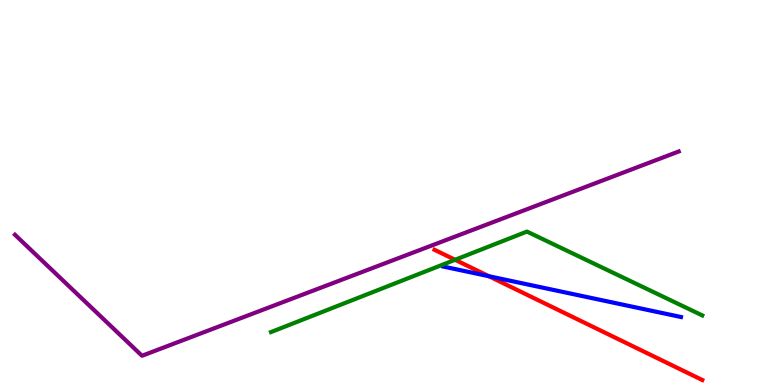[{'lines': ['blue', 'red'], 'intersections': [{'x': 6.31, 'y': 2.83}]}, {'lines': ['green', 'red'], 'intersections': [{'x': 5.87, 'y': 3.25}]}, {'lines': ['purple', 'red'], 'intersections': []}, {'lines': ['blue', 'green'], 'intersections': []}, {'lines': ['blue', 'purple'], 'intersections': []}, {'lines': ['green', 'purple'], 'intersections': []}]